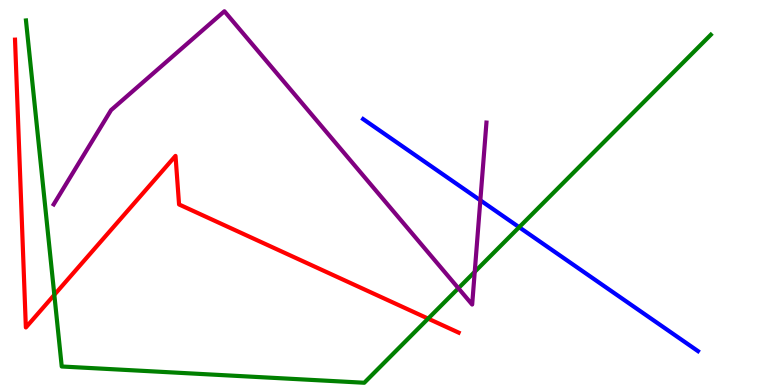[{'lines': ['blue', 'red'], 'intersections': []}, {'lines': ['green', 'red'], 'intersections': [{'x': 0.701, 'y': 2.34}, {'x': 5.52, 'y': 1.72}]}, {'lines': ['purple', 'red'], 'intersections': []}, {'lines': ['blue', 'green'], 'intersections': [{'x': 6.7, 'y': 4.1}]}, {'lines': ['blue', 'purple'], 'intersections': [{'x': 6.2, 'y': 4.8}]}, {'lines': ['green', 'purple'], 'intersections': [{'x': 5.91, 'y': 2.51}, {'x': 6.13, 'y': 2.94}]}]